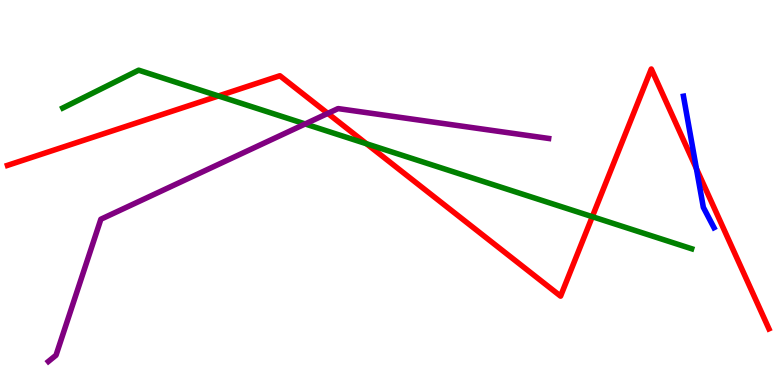[{'lines': ['blue', 'red'], 'intersections': [{'x': 8.99, 'y': 5.62}]}, {'lines': ['green', 'red'], 'intersections': [{'x': 2.82, 'y': 7.51}, {'x': 4.73, 'y': 6.27}, {'x': 7.64, 'y': 4.37}]}, {'lines': ['purple', 'red'], 'intersections': [{'x': 4.23, 'y': 7.05}]}, {'lines': ['blue', 'green'], 'intersections': []}, {'lines': ['blue', 'purple'], 'intersections': []}, {'lines': ['green', 'purple'], 'intersections': [{'x': 3.94, 'y': 6.78}]}]